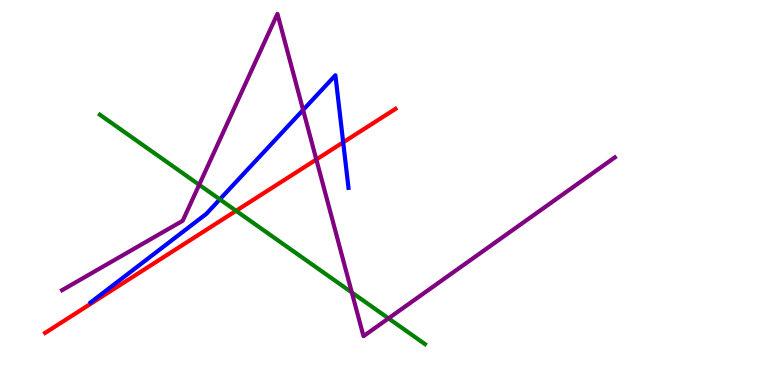[{'lines': ['blue', 'red'], 'intersections': [{'x': 4.43, 'y': 6.3}]}, {'lines': ['green', 'red'], 'intersections': [{'x': 3.05, 'y': 4.52}]}, {'lines': ['purple', 'red'], 'intersections': [{'x': 4.08, 'y': 5.86}]}, {'lines': ['blue', 'green'], 'intersections': [{'x': 2.84, 'y': 4.82}]}, {'lines': ['blue', 'purple'], 'intersections': [{'x': 3.91, 'y': 7.14}]}, {'lines': ['green', 'purple'], 'intersections': [{'x': 2.57, 'y': 5.2}, {'x': 4.54, 'y': 2.4}, {'x': 5.01, 'y': 1.73}]}]